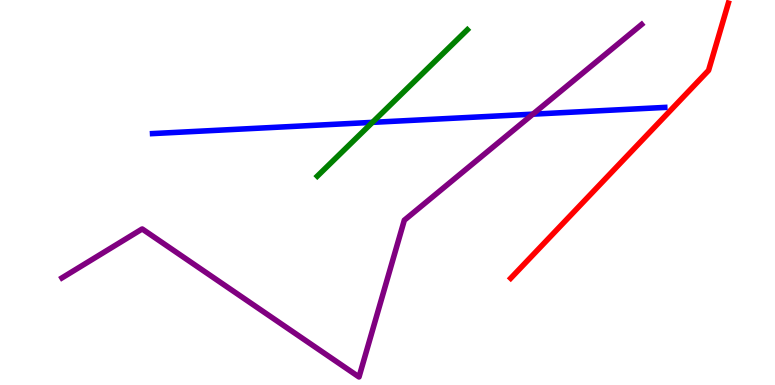[{'lines': ['blue', 'red'], 'intersections': []}, {'lines': ['green', 'red'], 'intersections': []}, {'lines': ['purple', 'red'], 'intersections': []}, {'lines': ['blue', 'green'], 'intersections': [{'x': 4.81, 'y': 6.82}]}, {'lines': ['blue', 'purple'], 'intersections': [{'x': 6.88, 'y': 7.03}]}, {'lines': ['green', 'purple'], 'intersections': []}]